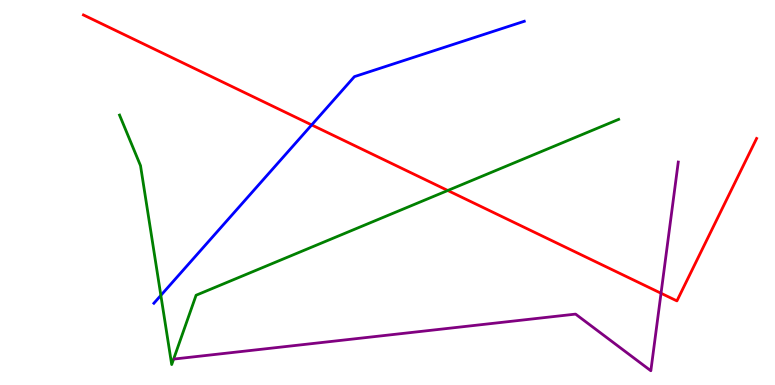[{'lines': ['blue', 'red'], 'intersections': [{'x': 4.02, 'y': 6.76}]}, {'lines': ['green', 'red'], 'intersections': [{'x': 5.78, 'y': 5.05}]}, {'lines': ['purple', 'red'], 'intersections': [{'x': 8.53, 'y': 2.38}]}, {'lines': ['blue', 'green'], 'intersections': [{'x': 2.08, 'y': 2.33}]}, {'lines': ['blue', 'purple'], 'intersections': []}, {'lines': ['green', 'purple'], 'intersections': []}]